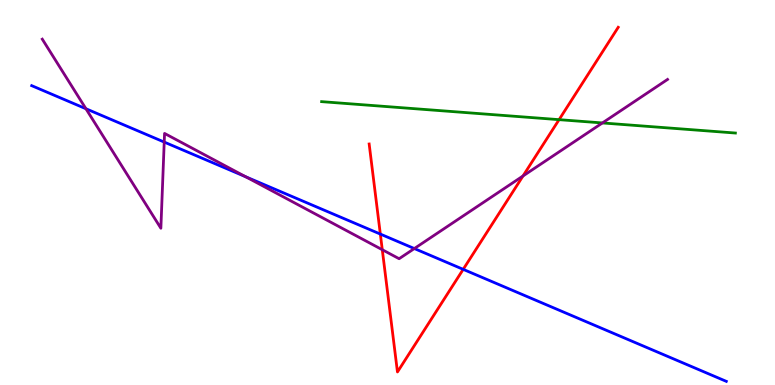[{'lines': ['blue', 'red'], 'intersections': [{'x': 4.91, 'y': 3.92}, {'x': 5.98, 'y': 3.0}]}, {'lines': ['green', 'red'], 'intersections': [{'x': 7.21, 'y': 6.89}]}, {'lines': ['purple', 'red'], 'intersections': [{'x': 4.93, 'y': 3.51}, {'x': 6.75, 'y': 5.43}]}, {'lines': ['blue', 'green'], 'intersections': []}, {'lines': ['blue', 'purple'], 'intersections': [{'x': 1.11, 'y': 7.18}, {'x': 2.12, 'y': 6.31}, {'x': 3.17, 'y': 5.41}, {'x': 5.35, 'y': 3.54}]}, {'lines': ['green', 'purple'], 'intersections': [{'x': 7.77, 'y': 6.81}]}]